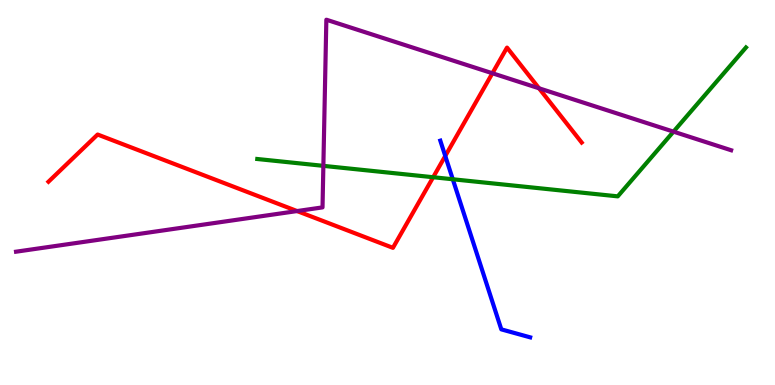[{'lines': ['blue', 'red'], 'intersections': [{'x': 5.75, 'y': 5.95}]}, {'lines': ['green', 'red'], 'intersections': [{'x': 5.59, 'y': 5.4}]}, {'lines': ['purple', 'red'], 'intersections': [{'x': 3.83, 'y': 4.52}, {'x': 6.35, 'y': 8.1}, {'x': 6.96, 'y': 7.71}]}, {'lines': ['blue', 'green'], 'intersections': [{'x': 5.84, 'y': 5.34}]}, {'lines': ['blue', 'purple'], 'intersections': []}, {'lines': ['green', 'purple'], 'intersections': [{'x': 4.17, 'y': 5.69}, {'x': 8.69, 'y': 6.58}]}]